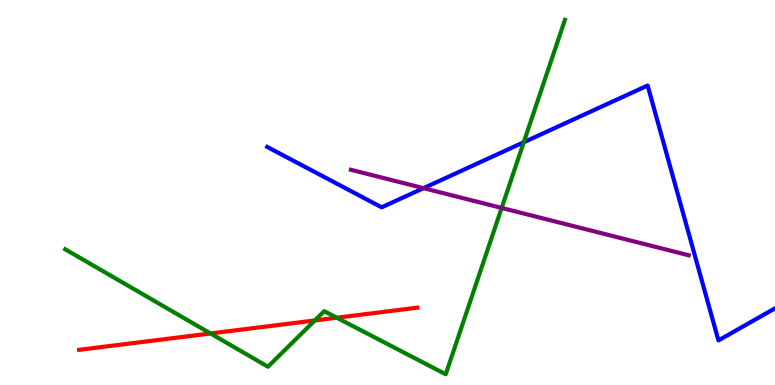[{'lines': ['blue', 'red'], 'intersections': []}, {'lines': ['green', 'red'], 'intersections': [{'x': 2.72, 'y': 1.34}, {'x': 4.06, 'y': 1.68}, {'x': 4.35, 'y': 1.75}]}, {'lines': ['purple', 'red'], 'intersections': []}, {'lines': ['blue', 'green'], 'intersections': [{'x': 6.76, 'y': 6.31}]}, {'lines': ['blue', 'purple'], 'intersections': [{'x': 5.46, 'y': 5.11}]}, {'lines': ['green', 'purple'], 'intersections': [{'x': 6.47, 'y': 4.6}]}]